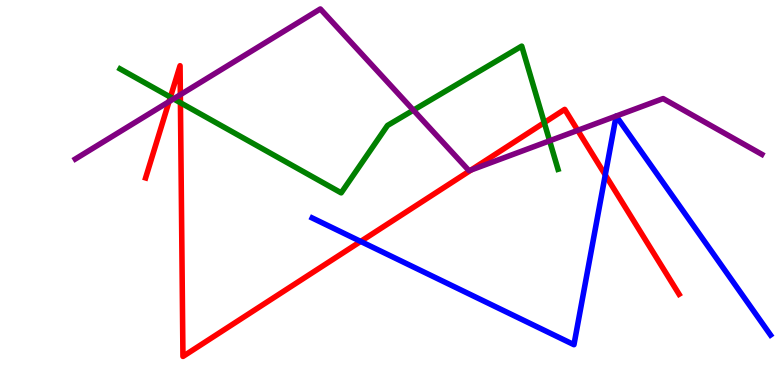[{'lines': ['blue', 'red'], 'intersections': [{'x': 4.65, 'y': 3.73}, {'x': 7.81, 'y': 5.46}]}, {'lines': ['green', 'red'], 'intersections': [{'x': 2.2, 'y': 7.48}, {'x': 2.33, 'y': 7.33}, {'x': 7.02, 'y': 6.81}]}, {'lines': ['purple', 'red'], 'intersections': [{'x': 2.18, 'y': 7.36}, {'x': 2.33, 'y': 7.54}, {'x': 6.08, 'y': 5.58}, {'x': 7.45, 'y': 6.61}]}, {'lines': ['blue', 'green'], 'intersections': []}, {'lines': ['blue', 'purple'], 'intersections': [{'x': 7.95, 'y': 6.99}, {'x': 7.95, 'y': 6.99}]}, {'lines': ['green', 'purple'], 'intersections': [{'x': 2.24, 'y': 7.43}, {'x': 5.33, 'y': 7.14}, {'x': 7.09, 'y': 6.34}]}]